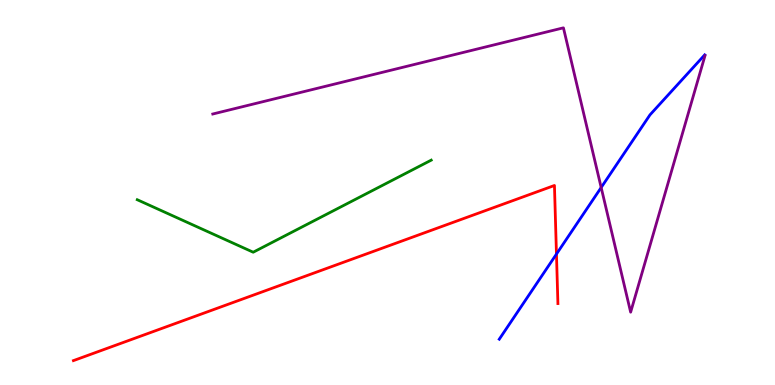[{'lines': ['blue', 'red'], 'intersections': [{'x': 7.18, 'y': 3.4}]}, {'lines': ['green', 'red'], 'intersections': []}, {'lines': ['purple', 'red'], 'intersections': []}, {'lines': ['blue', 'green'], 'intersections': []}, {'lines': ['blue', 'purple'], 'intersections': [{'x': 7.76, 'y': 5.13}]}, {'lines': ['green', 'purple'], 'intersections': []}]